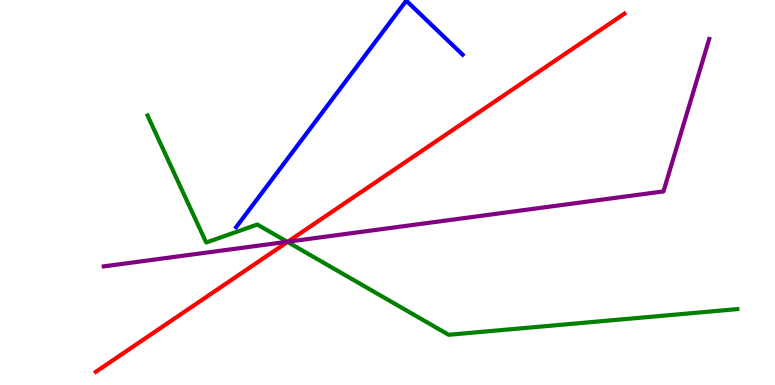[{'lines': ['blue', 'red'], 'intersections': []}, {'lines': ['green', 'red'], 'intersections': [{'x': 3.71, 'y': 3.72}]}, {'lines': ['purple', 'red'], 'intersections': [{'x': 3.71, 'y': 3.72}]}, {'lines': ['blue', 'green'], 'intersections': []}, {'lines': ['blue', 'purple'], 'intersections': []}, {'lines': ['green', 'purple'], 'intersections': [{'x': 3.71, 'y': 3.72}]}]